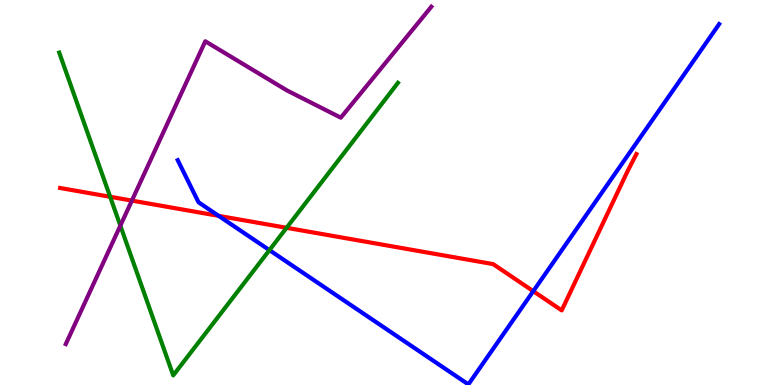[{'lines': ['blue', 'red'], 'intersections': [{'x': 2.82, 'y': 4.39}, {'x': 6.88, 'y': 2.44}]}, {'lines': ['green', 'red'], 'intersections': [{'x': 1.42, 'y': 4.89}, {'x': 3.7, 'y': 4.08}]}, {'lines': ['purple', 'red'], 'intersections': [{'x': 1.7, 'y': 4.79}]}, {'lines': ['blue', 'green'], 'intersections': [{'x': 3.48, 'y': 3.5}]}, {'lines': ['blue', 'purple'], 'intersections': []}, {'lines': ['green', 'purple'], 'intersections': [{'x': 1.55, 'y': 4.14}]}]